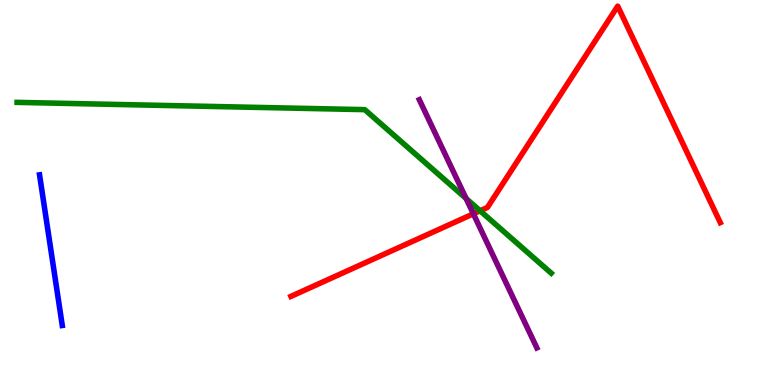[{'lines': ['blue', 'red'], 'intersections': []}, {'lines': ['green', 'red'], 'intersections': [{'x': 6.19, 'y': 4.53}]}, {'lines': ['purple', 'red'], 'intersections': [{'x': 6.11, 'y': 4.45}]}, {'lines': ['blue', 'green'], 'intersections': []}, {'lines': ['blue', 'purple'], 'intersections': []}, {'lines': ['green', 'purple'], 'intersections': [{'x': 6.01, 'y': 4.84}]}]